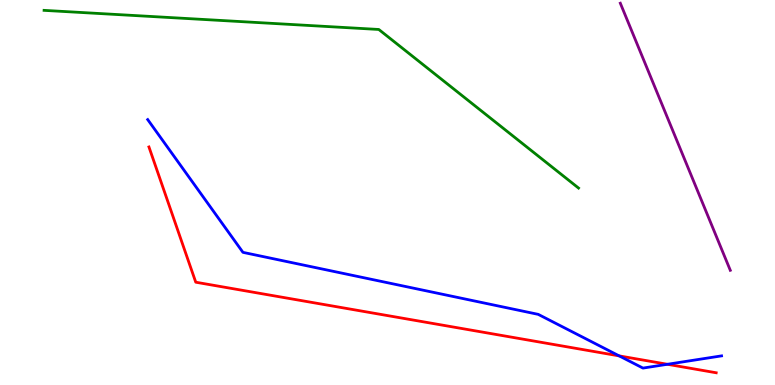[{'lines': ['blue', 'red'], 'intersections': [{'x': 7.99, 'y': 0.756}, {'x': 8.61, 'y': 0.538}]}, {'lines': ['green', 'red'], 'intersections': []}, {'lines': ['purple', 'red'], 'intersections': []}, {'lines': ['blue', 'green'], 'intersections': []}, {'lines': ['blue', 'purple'], 'intersections': []}, {'lines': ['green', 'purple'], 'intersections': []}]